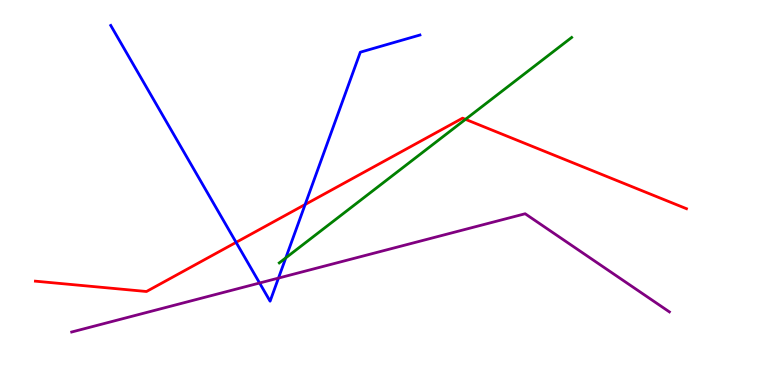[{'lines': ['blue', 'red'], 'intersections': [{'x': 3.05, 'y': 3.7}, {'x': 3.94, 'y': 4.69}]}, {'lines': ['green', 'red'], 'intersections': [{'x': 6.01, 'y': 6.9}]}, {'lines': ['purple', 'red'], 'intersections': []}, {'lines': ['blue', 'green'], 'intersections': [{'x': 3.69, 'y': 3.3}]}, {'lines': ['blue', 'purple'], 'intersections': [{'x': 3.35, 'y': 2.65}, {'x': 3.59, 'y': 2.78}]}, {'lines': ['green', 'purple'], 'intersections': []}]